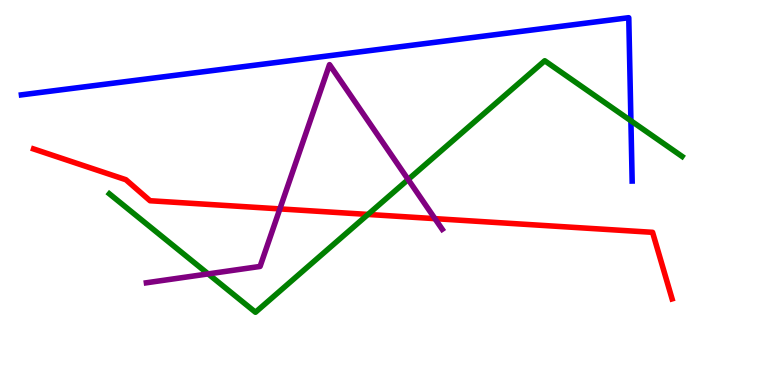[{'lines': ['blue', 'red'], 'intersections': []}, {'lines': ['green', 'red'], 'intersections': [{'x': 4.75, 'y': 4.43}]}, {'lines': ['purple', 'red'], 'intersections': [{'x': 3.61, 'y': 4.57}, {'x': 5.61, 'y': 4.32}]}, {'lines': ['blue', 'green'], 'intersections': [{'x': 8.14, 'y': 6.86}]}, {'lines': ['blue', 'purple'], 'intersections': []}, {'lines': ['green', 'purple'], 'intersections': [{'x': 2.69, 'y': 2.89}, {'x': 5.27, 'y': 5.34}]}]